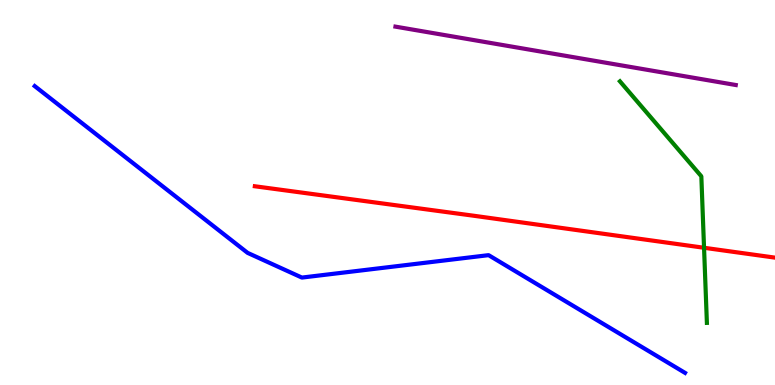[{'lines': ['blue', 'red'], 'intersections': []}, {'lines': ['green', 'red'], 'intersections': [{'x': 9.08, 'y': 3.56}]}, {'lines': ['purple', 'red'], 'intersections': []}, {'lines': ['blue', 'green'], 'intersections': []}, {'lines': ['blue', 'purple'], 'intersections': []}, {'lines': ['green', 'purple'], 'intersections': []}]